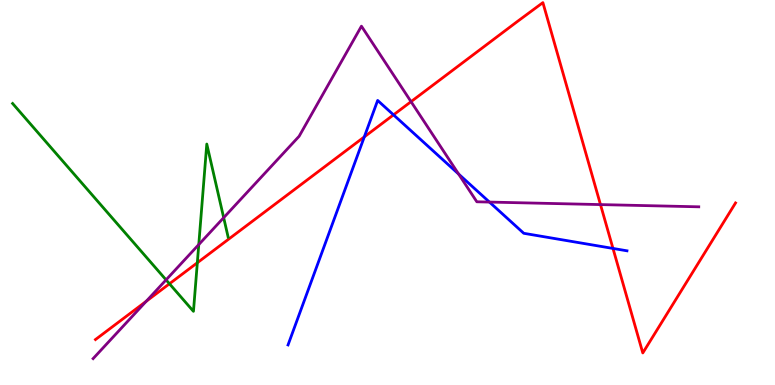[{'lines': ['blue', 'red'], 'intersections': [{'x': 4.7, 'y': 6.44}, {'x': 5.08, 'y': 7.02}, {'x': 7.91, 'y': 3.55}]}, {'lines': ['green', 'red'], 'intersections': [{'x': 2.19, 'y': 2.63}, {'x': 2.55, 'y': 3.17}]}, {'lines': ['purple', 'red'], 'intersections': [{'x': 1.89, 'y': 2.17}, {'x': 5.3, 'y': 7.36}, {'x': 7.75, 'y': 4.69}]}, {'lines': ['blue', 'green'], 'intersections': []}, {'lines': ['blue', 'purple'], 'intersections': [{'x': 5.92, 'y': 5.48}, {'x': 6.32, 'y': 4.75}]}, {'lines': ['green', 'purple'], 'intersections': [{'x': 2.14, 'y': 2.73}, {'x': 2.56, 'y': 3.65}, {'x': 2.89, 'y': 4.35}]}]